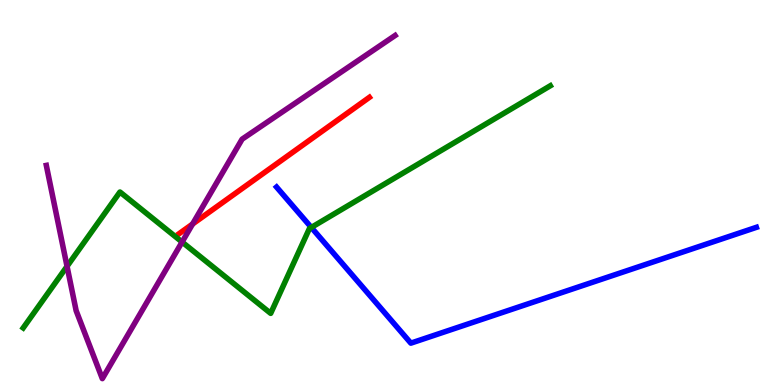[{'lines': ['blue', 'red'], 'intersections': []}, {'lines': ['green', 'red'], 'intersections': []}, {'lines': ['purple', 'red'], 'intersections': [{'x': 2.48, 'y': 4.18}]}, {'lines': ['blue', 'green'], 'intersections': [{'x': 4.02, 'y': 4.09}]}, {'lines': ['blue', 'purple'], 'intersections': []}, {'lines': ['green', 'purple'], 'intersections': [{'x': 0.865, 'y': 3.08}, {'x': 2.35, 'y': 3.71}]}]